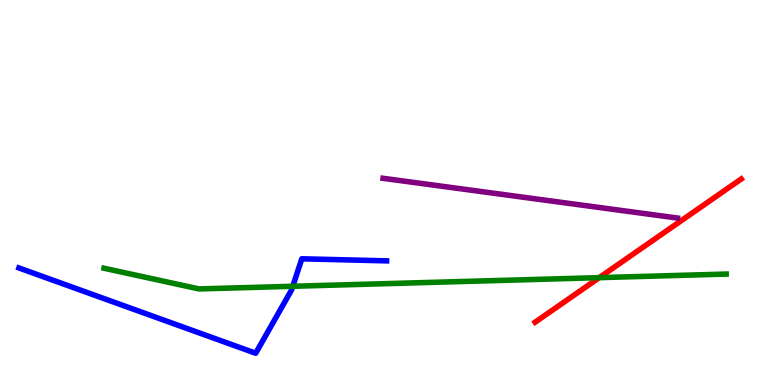[{'lines': ['blue', 'red'], 'intersections': []}, {'lines': ['green', 'red'], 'intersections': [{'x': 7.73, 'y': 2.79}]}, {'lines': ['purple', 'red'], 'intersections': []}, {'lines': ['blue', 'green'], 'intersections': [{'x': 3.78, 'y': 2.56}]}, {'lines': ['blue', 'purple'], 'intersections': []}, {'lines': ['green', 'purple'], 'intersections': []}]